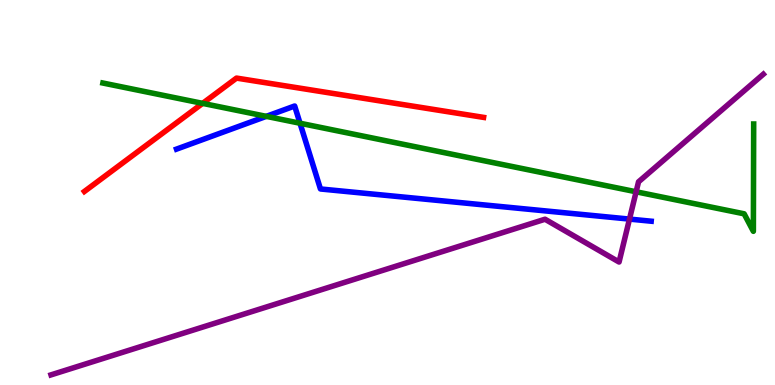[{'lines': ['blue', 'red'], 'intersections': []}, {'lines': ['green', 'red'], 'intersections': [{'x': 2.61, 'y': 7.32}]}, {'lines': ['purple', 'red'], 'intersections': []}, {'lines': ['blue', 'green'], 'intersections': [{'x': 3.44, 'y': 6.98}, {'x': 3.87, 'y': 6.8}]}, {'lines': ['blue', 'purple'], 'intersections': [{'x': 8.12, 'y': 4.31}]}, {'lines': ['green', 'purple'], 'intersections': [{'x': 8.21, 'y': 5.02}]}]